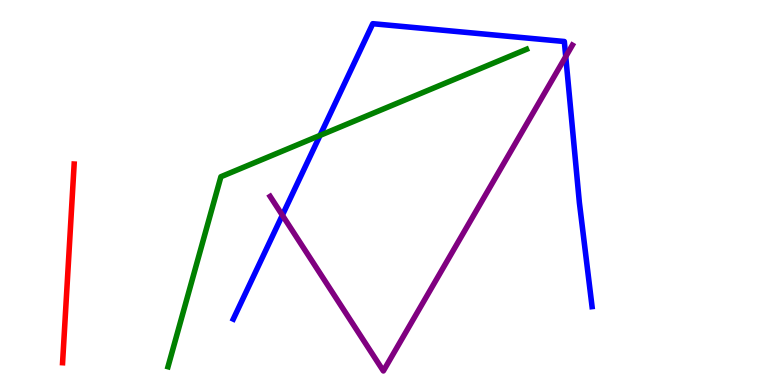[{'lines': ['blue', 'red'], 'intersections': []}, {'lines': ['green', 'red'], 'intersections': []}, {'lines': ['purple', 'red'], 'intersections': []}, {'lines': ['blue', 'green'], 'intersections': [{'x': 4.13, 'y': 6.48}]}, {'lines': ['blue', 'purple'], 'intersections': [{'x': 3.64, 'y': 4.41}, {'x': 7.3, 'y': 8.53}]}, {'lines': ['green', 'purple'], 'intersections': []}]